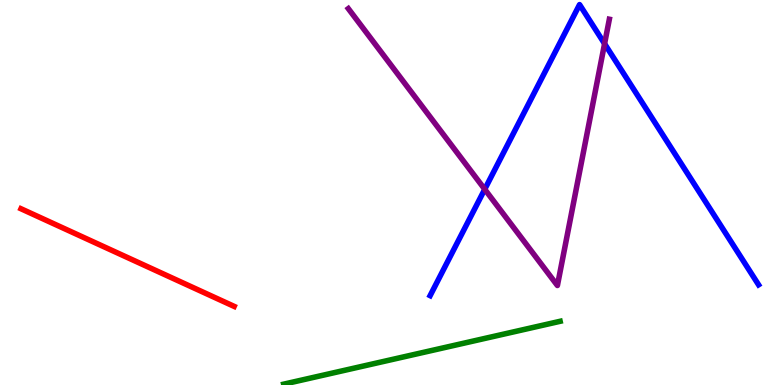[{'lines': ['blue', 'red'], 'intersections': []}, {'lines': ['green', 'red'], 'intersections': []}, {'lines': ['purple', 'red'], 'intersections': []}, {'lines': ['blue', 'green'], 'intersections': []}, {'lines': ['blue', 'purple'], 'intersections': [{'x': 6.25, 'y': 5.08}, {'x': 7.8, 'y': 8.86}]}, {'lines': ['green', 'purple'], 'intersections': []}]